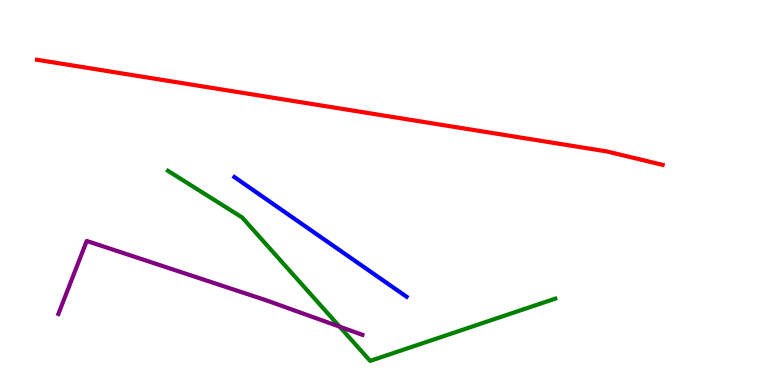[{'lines': ['blue', 'red'], 'intersections': []}, {'lines': ['green', 'red'], 'intersections': []}, {'lines': ['purple', 'red'], 'intersections': []}, {'lines': ['blue', 'green'], 'intersections': []}, {'lines': ['blue', 'purple'], 'intersections': []}, {'lines': ['green', 'purple'], 'intersections': [{'x': 4.38, 'y': 1.52}]}]